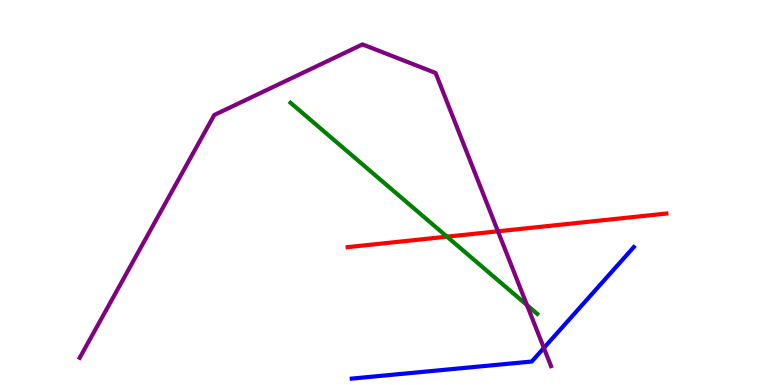[{'lines': ['blue', 'red'], 'intersections': []}, {'lines': ['green', 'red'], 'intersections': [{'x': 5.77, 'y': 3.85}]}, {'lines': ['purple', 'red'], 'intersections': [{'x': 6.43, 'y': 3.99}]}, {'lines': ['blue', 'green'], 'intersections': []}, {'lines': ['blue', 'purple'], 'intersections': [{'x': 7.02, 'y': 0.962}]}, {'lines': ['green', 'purple'], 'intersections': [{'x': 6.8, 'y': 2.07}]}]